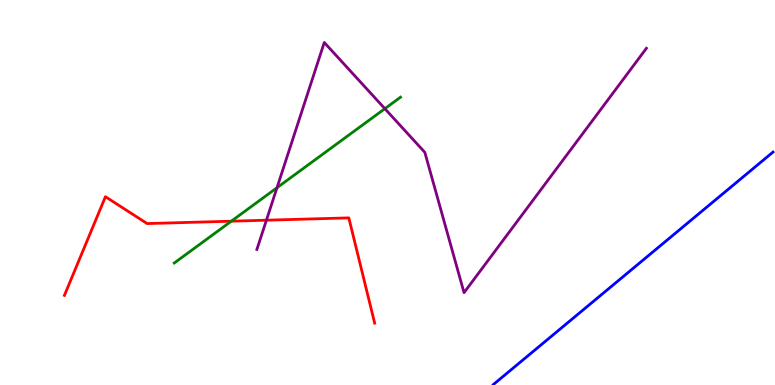[{'lines': ['blue', 'red'], 'intersections': []}, {'lines': ['green', 'red'], 'intersections': [{'x': 2.98, 'y': 4.25}]}, {'lines': ['purple', 'red'], 'intersections': [{'x': 3.44, 'y': 4.28}]}, {'lines': ['blue', 'green'], 'intersections': []}, {'lines': ['blue', 'purple'], 'intersections': []}, {'lines': ['green', 'purple'], 'intersections': [{'x': 3.57, 'y': 5.12}, {'x': 4.97, 'y': 7.18}]}]